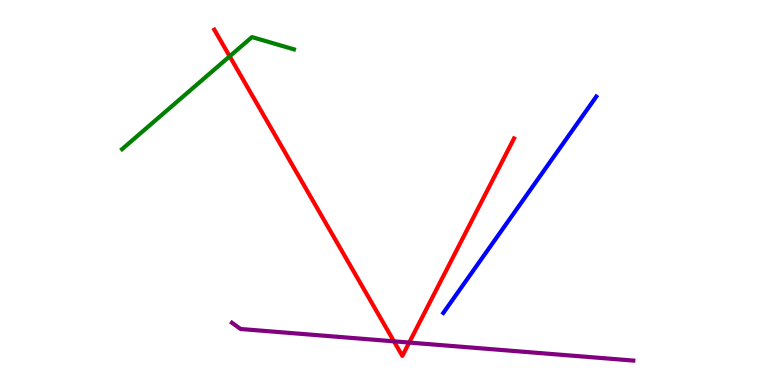[{'lines': ['blue', 'red'], 'intersections': []}, {'lines': ['green', 'red'], 'intersections': [{'x': 2.96, 'y': 8.54}]}, {'lines': ['purple', 'red'], 'intersections': [{'x': 5.08, 'y': 1.13}, {'x': 5.28, 'y': 1.1}]}, {'lines': ['blue', 'green'], 'intersections': []}, {'lines': ['blue', 'purple'], 'intersections': []}, {'lines': ['green', 'purple'], 'intersections': []}]